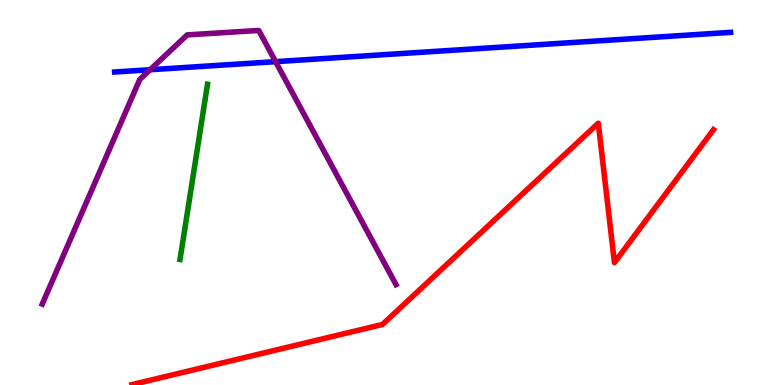[{'lines': ['blue', 'red'], 'intersections': []}, {'lines': ['green', 'red'], 'intersections': []}, {'lines': ['purple', 'red'], 'intersections': []}, {'lines': ['blue', 'green'], 'intersections': []}, {'lines': ['blue', 'purple'], 'intersections': [{'x': 1.94, 'y': 8.19}, {'x': 3.56, 'y': 8.4}]}, {'lines': ['green', 'purple'], 'intersections': []}]